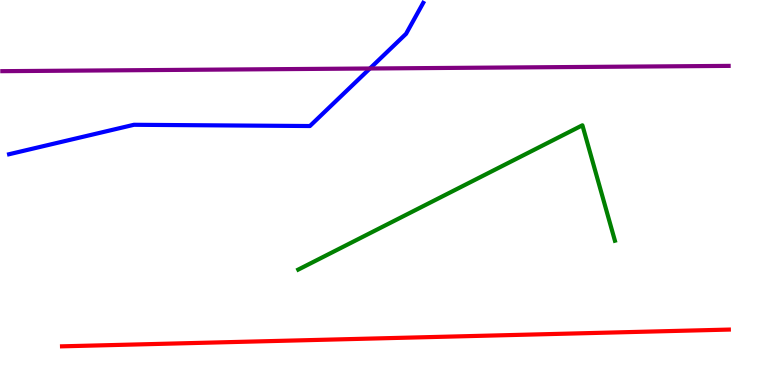[{'lines': ['blue', 'red'], 'intersections': []}, {'lines': ['green', 'red'], 'intersections': []}, {'lines': ['purple', 'red'], 'intersections': []}, {'lines': ['blue', 'green'], 'intersections': []}, {'lines': ['blue', 'purple'], 'intersections': [{'x': 4.77, 'y': 8.22}]}, {'lines': ['green', 'purple'], 'intersections': []}]